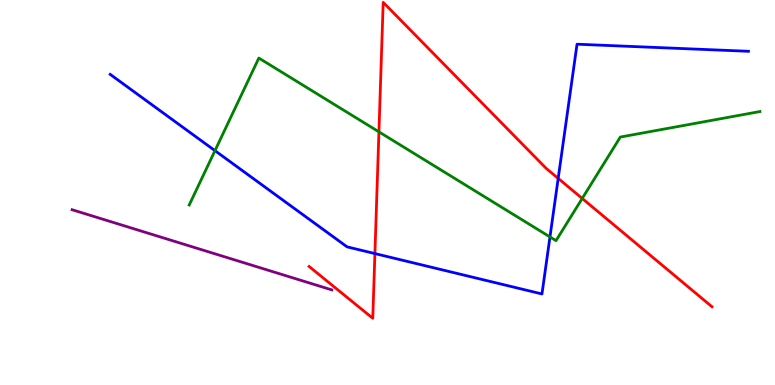[{'lines': ['blue', 'red'], 'intersections': [{'x': 4.84, 'y': 3.41}, {'x': 7.2, 'y': 5.37}]}, {'lines': ['green', 'red'], 'intersections': [{'x': 4.89, 'y': 6.58}, {'x': 7.51, 'y': 4.85}]}, {'lines': ['purple', 'red'], 'intersections': []}, {'lines': ['blue', 'green'], 'intersections': [{'x': 2.77, 'y': 6.09}, {'x': 7.1, 'y': 3.85}]}, {'lines': ['blue', 'purple'], 'intersections': []}, {'lines': ['green', 'purple'], 'intersections': []}]